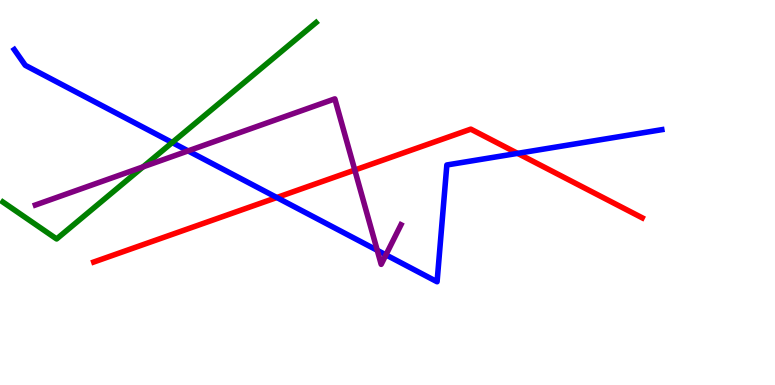[{'lines': ['blue', 'red'], 'intersections': [{'x': 3.57, 'y': 4.87}, {'x': 6.68, 'y': 6.02}]}, {'lines': ['green', 'red'], 'intersections': []}, {'lines': ['purple', 'red'], 'intersections': [{'x': 4.58, 'y': 5.58}]}, {'lines': ['blue', 'green'], 'intersections': [{'x': 2.22, 'y': 6.3}]}, {'lines': ['blue', 'purple'], 'intersections': [{'x': 2.43, 'y': 6.08}, {'x': 4.87, 'y': 3.5}, {'x': 4.98, 'y': 3.38}]}, {'lines': ['green', 'purple'], 'intersections': [{'x': 1.85, 'y': 5.67}]}]